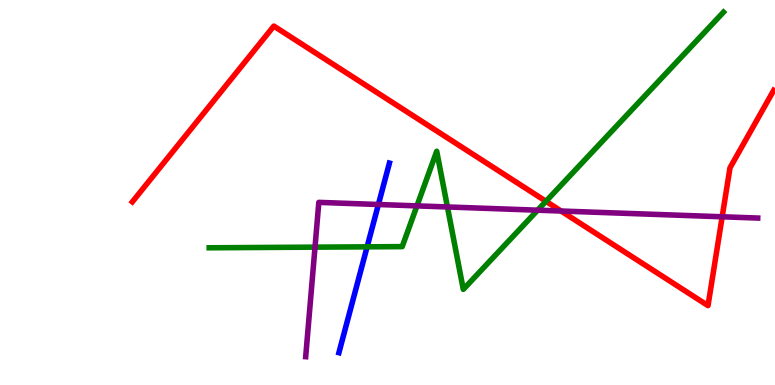[{'lines': ['blue', 'red'], 'intersections': []}, {'lines': ['green', 'red'], 'intersections': [{'x': 7.04, 'y': 4.77}]}, {'lines': ['purple', 'red'], 'intersections': [{'x': 7.24, 'y': 4.52}, {'x': 9.32, 'y': 4.37}]}, {'lines': ['blue', 'green'], 'intersections': [{'x': 4.74, 'y': 3.59}]}, {'lines': ['blue', 'purple'], 'intersections': [{'x': 4.88, 'y': 4.69}]}, {'lines': ['green', 'purple'], 'intersections': [{'x': 4.06, 'y': 3.58}, {'x': 5.38, 'y': 4.65}, {'x': 5.77, 'y': 4.62}, {'x': 6.94, 'y': 4.54}]}]